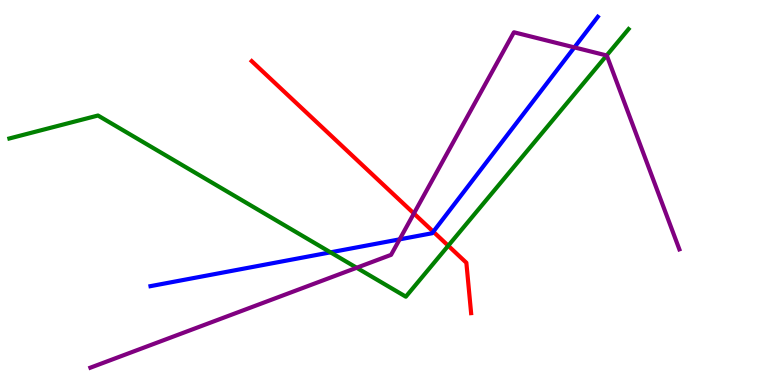[{'lines': ['blue', 'red'], 'intersections': [{'x': 5.59, 'y': 3.98}]}, {'lines': ['green', 'red'], 'intersections': [{'x': 5.78, 'y': 3.62}]}, {'lines': ['purple', 'red'], 'intersections': [{'x': 5.34, 'y': 4.46}]}, {'lines': ['blue', 'green'], 'intersections': [{'x': 4.26, 'y': 3.45}]}, {'lines': ['blue', 'purple'], 'intersections': [{'x': 5.16, 'y': 3.78}, {'x': 7.41, 'y': 8.77}]}, {'lines': ['green', 'purple'], 'intersections': [{'x': 4.6, 'y': 3.05}, {'x': 7.83, 'y': 8.56}]}]